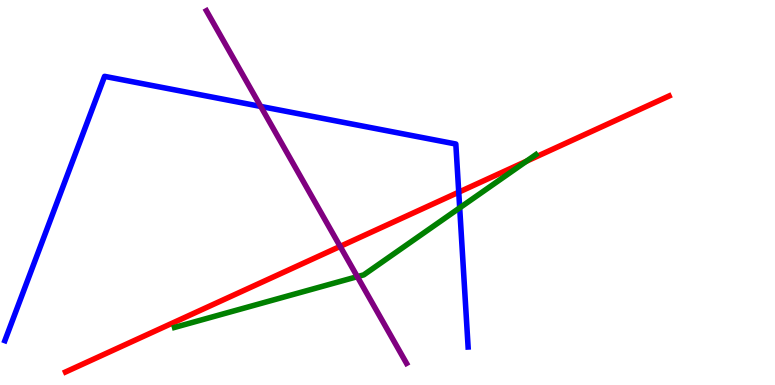[{'lines': ['blue', 'red'], 'intersections': [{'x': 5.92, 'y': 5.01}]}, {'lines': ['green', 'red'], 'intersections': [{'x': 6.79, 'y': 5.81}]}, {'lines': ['purple', 'red'], 'intersections': [{'x': 4.39, 'y': 3.6}]}, {'lines': ['blue', 'green'], 'intersections': [{'x': 5.93, 'y': 4.6}]}, {'lines': ['blue', 'purple'], 'intersections': [{'x': 3.36, 'y': 7.24}]}, {'lines': ['green', 'purple'], 'intersections': [{'x': 4.61, 'y': 2.81}]}]